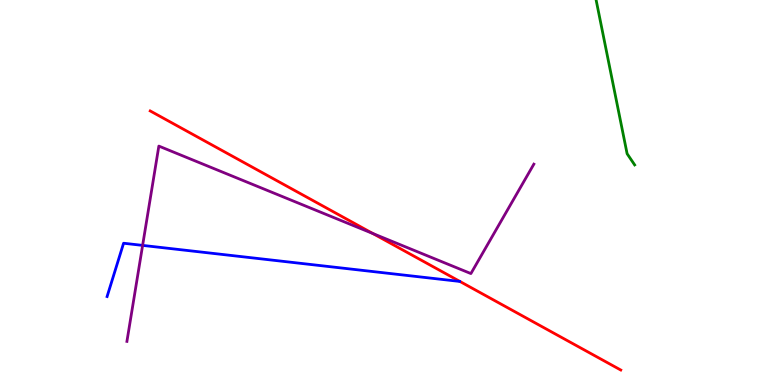[{'lines': ['blue', 'red'], 'intersections': []}, {'lines': ['green', 'red'], 'intersections': []}, {'lines': ['purple', 'red'], 'intersections': [{'x': 4.81, 'y': 3.93}]}, {'lines': ['blue', 'green'], 'intersections': []}, {'lines': ['blue', 'purple'], 'intersections': [{'x': 1.84, 'y': 3.63}]}, {'lines': ['green', 'purple'], 'intersections': []}]